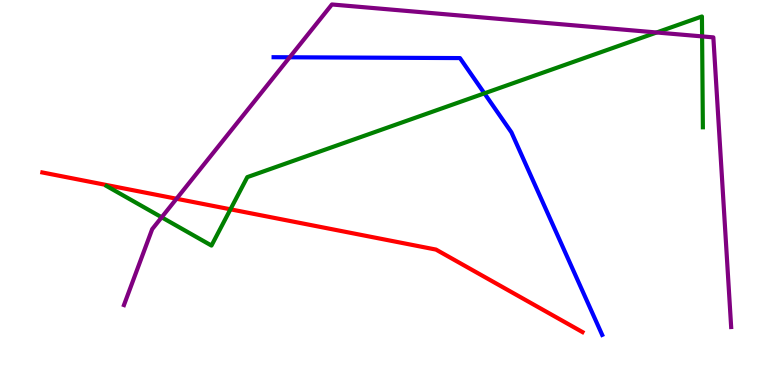[{'lines': ['blue', 'red'], 'intersections': []}, {'lines': ['green', 'red'], 'intersections': [{'x': 2.97, 'y': 4.56}]}, {'lines': ['purple', 'red'], 'intersections': [{'x': 2.28, 'y': 4.84}]}, {'lines': ['blue', 'green'], 'intersections': [{'x': 6.25, 'y': 7.58}]}, {'lines': ['blue', 'purple'], 'intersections': [{'x': 3.74, 'y': 8.51}]}, {'lines': ['green', 'purple'], 'intersections': [{'x': 2.09, 'y': 4.36}, {'x': 8.47, 'y': 9.16}, {'x': 9.06, 'y': 9.05}]}]